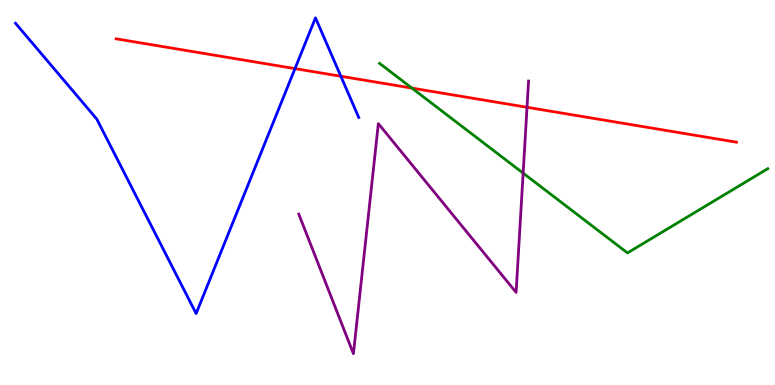[{'lines': ['blue', 'red'], 'intersections': [{'x': 3.81, 'y': 8.22}, {'x': 4.4, 'y': 8.02}]}, {'lines': ['green', 'red'], 'intersections': [{'x': 5.31, 'y': 7.71}]}, {'lines': ['purple', 'red'], 'intersections': [{'x': 6.8, 'y': 7.21}]}, {'lines': ['blue', 'green'], 'intersections': []}, {'lines': ['blue', 'purple'], 'intersections': []}, {'lines': ['green', 'purple'], 'intersections': [{'x': 6.75, 'y': 5.5}]}]